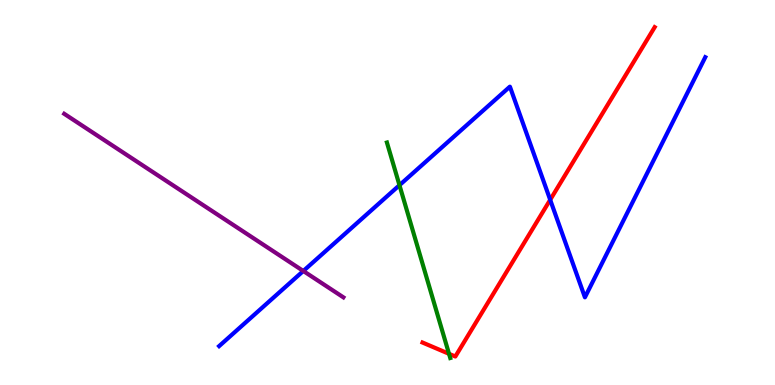[{'lines': ['blue', 'red'], 'intersections': [{'x': 7.1, 'y': 4.81}]}, {'lines': ['green', 'red'], 'intersections': [{'x': 5.79, 'y': 0.81}]}, {'lines': ['purple', 'red'], 'intersections': []}, {'lines': ['blue', 'green'], 'intersections': [{'x': 5.15, 'y': 5.19}]}, {'lines': ['blue', 'purple'], 'intersections': [{'x': 3.91, 'y': 2.96}]}, {'lines': ['green', 'purple'], 'intersections': []}]